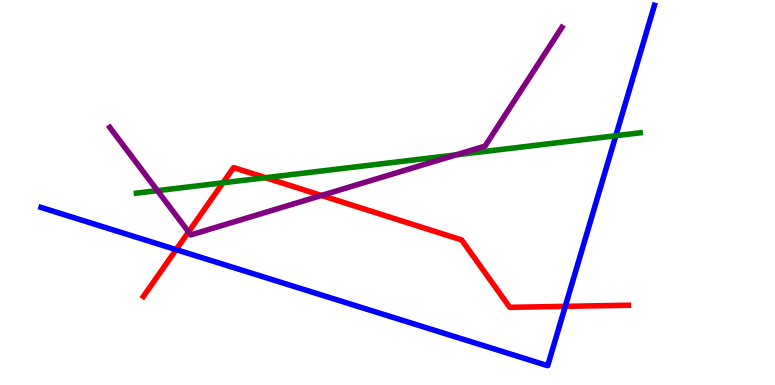[{'lines': ['blue', 'red'], 'intersections': [{'x': 2.27, 'y': 3.52}, {'x': 7.29, 'y': 2.04}]}, {'lines': ['green', 'red'], 'intersections': [{'x': 2.88, 'y': 5.25}, {'x': 3.43, 'y': 5.38}]}, {'lines': ['purple', 'red'], 'intersections': [{'x': 2.43, 'y': 3.98}, {'x': 4.15, 'y': 4.92}]}, {'lines': ['blue', 'green'], 'intersections': [{'x': 7.95, 'y': 6.47}]}, {'lines': ['blue', 'purple'], 'intersections': []}, {'lines': ['green', 'purple'], 'intersections': [{'x': 2.03, 'y': 5.05}, {'x': 5.88, 'y': 5.98}]}]